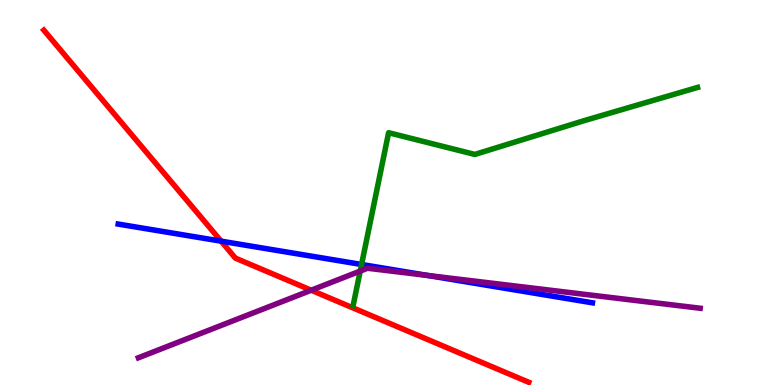[{'lines': ['blue', 'red'], 'intersections': [{'x': 2.85, 'y': 3.74}]}, {'lines': ['green', 'red'], 'intersections': []}, {'lines': ['purple', 'red'], 'intersections': [{'x': 4.02, 'y': 2.46}]}, {'lines': ['blue', 'green'], 'intersections': [{'x': 4.67, 'y': 3.13}]}, {'lines': ['blue', 'purple'], 'intersections': [{'x': 5.52, 'y': 2.84}]}, {'lines': ['green', 'purple'], 'intersections': [{'x': 4.65, 'y': 2.96}]}]